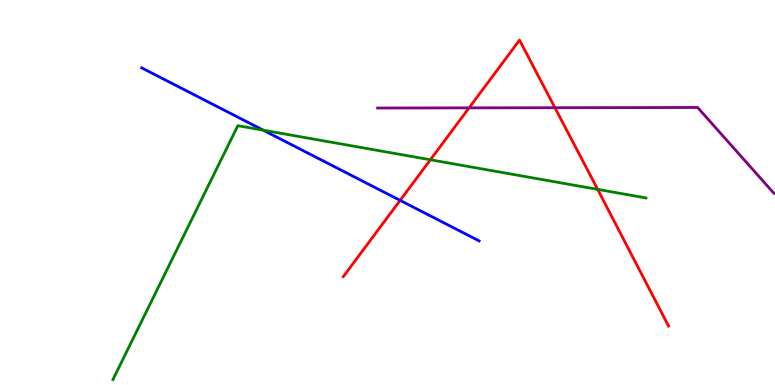[{'lines': ['blue', 'red'], 'intersections': [{'x': 5.16, 'y': 4.8}]}, {'lines': ['green', 'red'], 'intersections': [{'x': 5.55, 'y': 5.85}, {'x': 7.71, 'y': 5.08}]}, {'lines': ['purple', 'red'], 'intersections': [{'x': 6.05, 'y': 7.2}, {'x': 7.16, 'y': 7.2}]}, {'lines': ['blue', 'green'], 'intersections': [{'x': 3.4, 'y': 6.62}]}, {'lines': ['blue', 'purple'], 'intersections': []}, {'lines': ['green', 'purple'], 'intersections': []}]